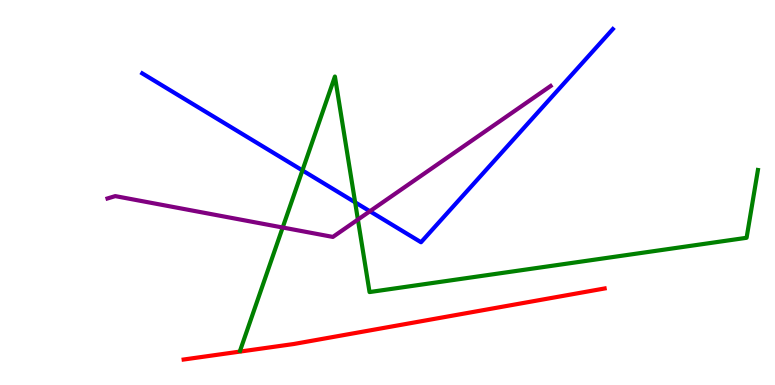[{'lines': ['blue', 'red'], 'intersections': []}, {'lines': ['green', 'red'], 'intersections': []}, {'lines': ['purple', 'red'], 'intersections': []}, {'lines': ['blue', 'green'], 'intersections': [{'x': 3.9, 'y': 5.57}, {'x': 4.58, 'y': 4.74}]}, {'lines': ['blue', 'purple'], 'intersections': [{'x': 4.77, 'y': 4.51}]}, {'lines': ['green', 'purple'], 'intersections': [{'x': 3.65, 'y': 4.09}, {'x': 4.62, 'y': 4.3}]}]